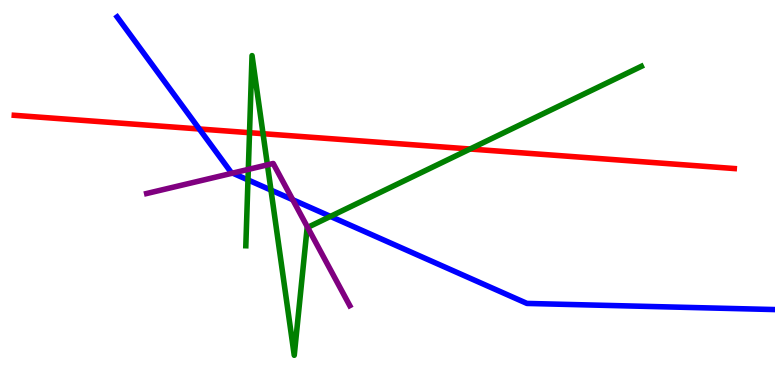[{'lines': ['blue', 'red'], 'intersections': [{'x': 2.57, 'y': 6.65}]}, {'lines': ['green', 'red'], 'intersections': [{'x': 3.22, 'y': 6.55}, {'x': 3.39, 'y': 6.53}, {'x': 6.07, 'y': 6.13}]}, {'lines': ['purple', 'red'], 'intersections': []}, {'lines': ['blue', 'green'], 'intersections': [{'x': 3.2, 'y': 5.33}, {'x': 3.5, 'y': 5.06}, {'x': 4.26, 'y': 4.38}]}, {'lines': ['blue', 'purple'], 'intersections': [{'x': 3.0, 'y': 5.5}, {'x': 3.78, 'y': 4.81}]}, {'lines': ['green', 'purple'], 'intersections': [{'x': 3.2, 'y': 5.6}, {'x': 3.45, 'y': 5.72}, {'x': 3.97, 'y': 4.09}]}]